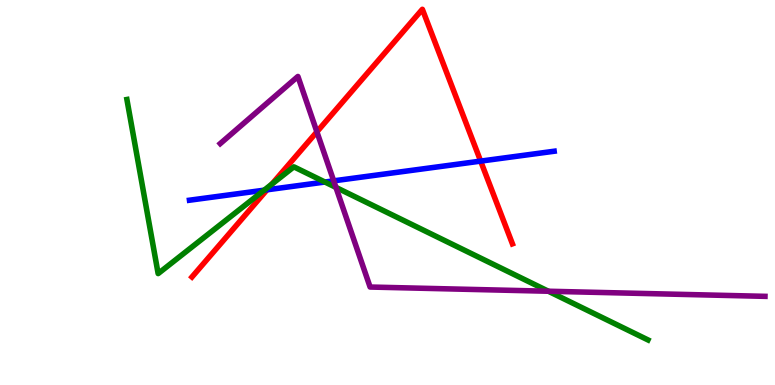[{'lines': ['blue', 'red'], 'intersections': [{'x': 3.45, 'y': 5.07}, {'x': 6.2, 'y': 5.82}]}, {'lines': ['green', 'red'], 'intersections': [{'x': 3.51, 'y': 5.22}]}, {'lines': ['purple', 'red'], 'intersections': [{'x': 4.09, 'y': 6.58}]}, {'lines': ['blue', 'green'], 'intersections': [{'x': 3.41, 'y': 5.06}, {'x': 4.19, 'y': 5.27}]}, {'lines': ['blue', 'purple'], 'intersections': [{'x': 4.31, 'y': 5.3}]}, {'lines': ['green', 'purple'], 'intersections': [{'x': 4.33, 'y': 5.13}, {'x': 7.08, 'y': 2.44}]}]